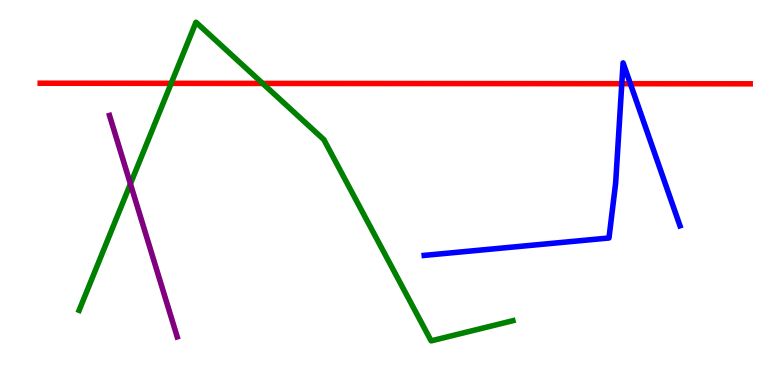[{'lines': ['blue', 'red'], 'intersections': [{'x': 8.02, 'y': 7.83}, {'x': 8.13, 'y': 7.83}]}, {'lines': ['green', 'red'], 'intersections': [{'x': 2.21, 'y': 7.84}, {'x': 3.39, 'y': 7.83}]}, {'lines': ['purple', 'red'], 'intersections': []}, {'lines': ['blue', 'green'], 'intersections': []}, {'lines': ['blue', 'purple'], 'intersections': []}, {'lines': ['green', 'purple'], 'intersections': [{'x': 1.68, 'y': 5.22}]}]